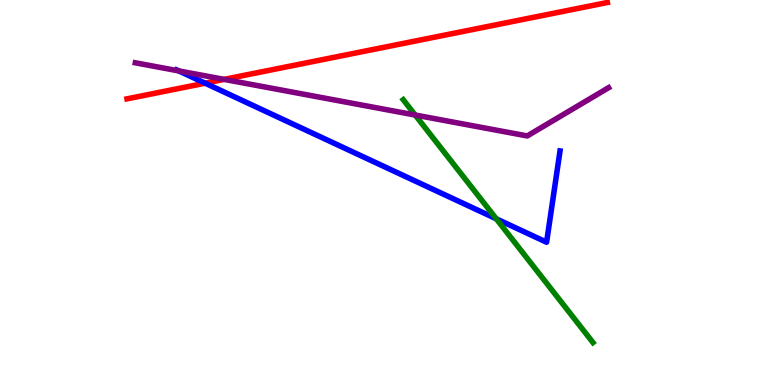[{'lines': ['blue', 'red'], 'intersections': [{'x': 2.65, 'y': 7.84}]}, {'lines': ['green', 'red'], 'intersections': []}, {'lines': ['purple', 'red'], 'intersections': [{'x': 2.89, 'y': 7.94}]}, {'lines': ['blue', 'green'], 'intersections': [{'x': 6.4, 'y': 4.32}]}, {'lines': ['blue', 'purple'], 'intersections': [{'x': 2.31, 'y': 8.16}]}, {'lines': ['green', 'purple'], 'intersections': [{'x': 5.36, 'y': 7.01}]}]